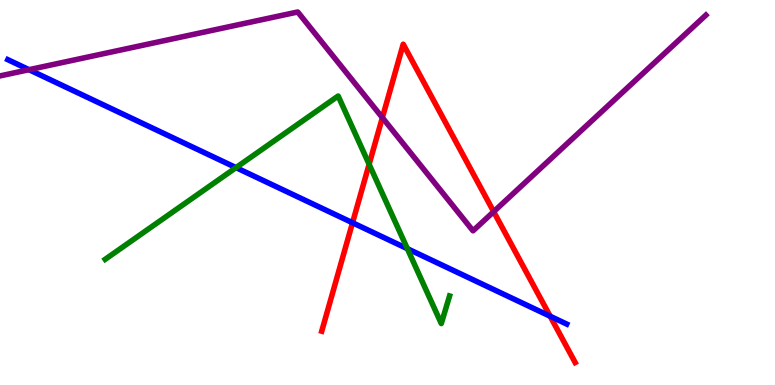[{'lines': ['blue', 'red'], 'intersections': [{'x': 4.55, 'y': 4.21}, {'x': 7.1, 'y': 1.79}]}, {'lines': ['green', 'red'], 'intersections': [{'x': 4.76, 'y': 5.73}]}, {'lines': ['purple', 'red'], 'intersections': [{'x': 4.93, 'y': 6.94}, {'x': 6.37, 'y': 4.5}]}, {'lines': ['blue', 'green'], 'intersections': [{'x': 3.05, 'y': 5.65}, {'x': 5.26, 'y': 3.54}]}, {'lines': ['blue', 'purple'], 'intersections': [{'x': 0.374, 'y': 8.19}]}, {'lines': ['green', 'purple'], 'intersections': []}]